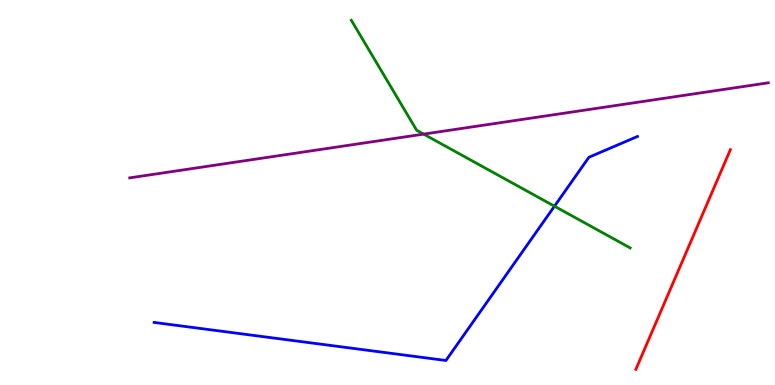[{'lines': ['blue', 'red'], 'intersections': []}, {'lines': ['green', 'red'], 'intersections': []}, {'lines': ['purple', 'red'], 'intersections': []}, {'lines': ['blue', 'green'], 'intersections': [{'x': 7.15, 'y': 4.64}]}, {'lines': ['blue', 'purple'], 'intersections': []}, {'lines': ['green', 'purple'], 'intersections': [{'x': 5.47, 'y': 6.52}]}]